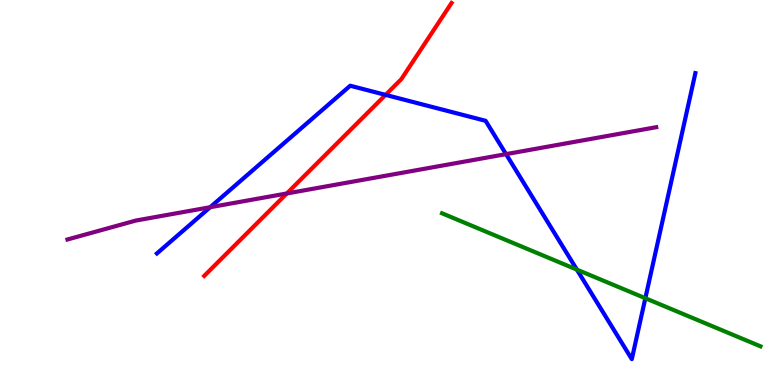[{'lines': ['blue', 'red'], 'intersections': [{'x': 4.98, 'y': 7.54}]}, {'lines': ['green', 'red'], 'intersections': []}, {'lines': ['purple', 'red'], 'intersections': [{'x': 3.7, 'y': 4.97}]}, {'lines': ['blue', 'green'], 'intersections': [{'x': 7.44, 'y': 3.0}, {'x': 8.33, 'y': 2.25}]}, {'lines': ['blue', 'purple'], 'intersections': [{'x': 2.71, 'y': 4.62}, {'x': 6.53, 'y': 6.0}]}, {'lines': ['green', 'purple'], 'intersections': []}]